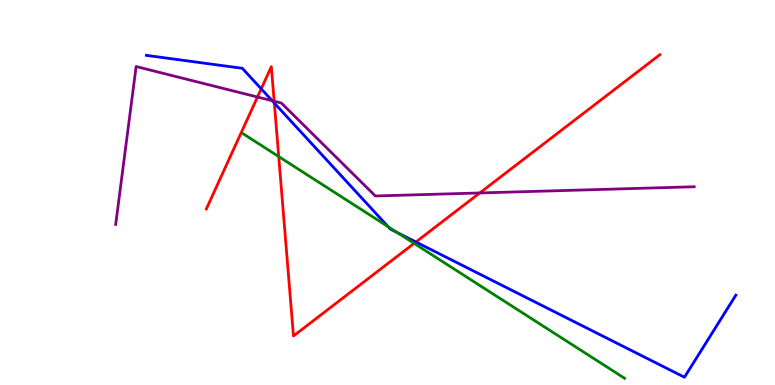[{'lines': ['blue', 'red'], 'intersections': [{'x': 3.37, 'y': 7.69}, {'x': 3.54, 'y': 7.32}, {'x': 5.37, 'y': 3.72}]}, {'lines': ['green', 'red'], 'intersections': [{'x': 3.6, 'y': 5.93}, {'x': 5.34, 'y': 3.68}]}, {'lines': ['purple', 'red'], 'intersections': [{'x': 3.32, 'y': 7.48}, {'x': 3.54, 'y': 7.37}, {'x': 6.19, 'y': 4.99}]}, {'lines': ['blue', 'green'], 'intersections': [{'x': 5.01, 'y': 4.11}, {'x': 5.13, 'y': 3.96}]}, {'lines': ['blue', 'purple'], 'intersections': [{'x': 3.51, 'y': 7.38}]}, {'lines': ['green', 'purple'], 'intersections': []}]